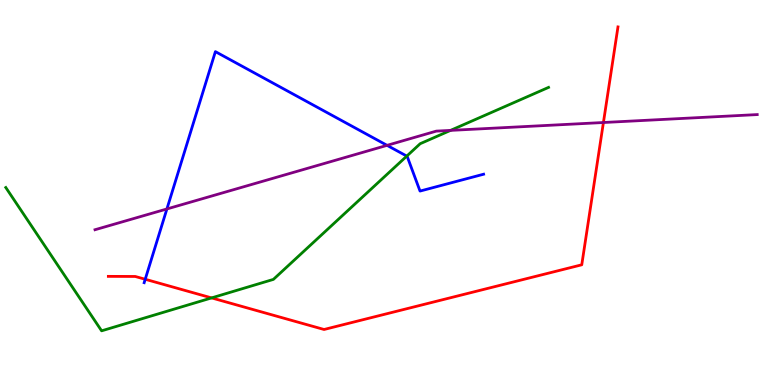[{'lines': ['blue', 'red'], 'intersections': [{'x': 1.87, 'y': 2.75}]}, {'lines': ['green', 'red'], 'intersections': [{'x': 2.73, 'y': 2.26}]}, {'lines': ['purple', 'red'], 'intersections': [{'x': 7.79, 'y': 6.82}]}, {'lines': ['blue', 'green'], 'intersections': [{'x': 5.25, 'y': 5.95}]}, {'lines': ['blue', 'purple'], 'intersections': [{'x': 2.15, 'y': 4.57}, {'x': 4.99, 'y': 6.22}]}, {'lines': ['green', 'purple'], 'intersections': [{'x': 5.81, 'y': 6.61}]}]